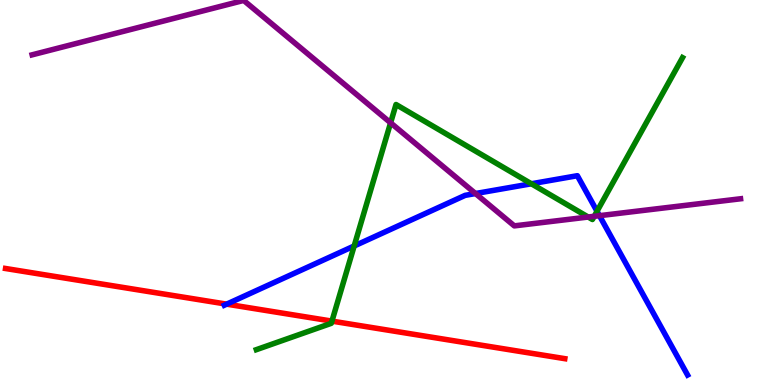[{'lines': ['blue', 'red'], 'intersections': [{'x': 2.92, 'y': 2.1}]}, {'lines': ['green', 'red'], 'intersections': [{'x': 4.28, 'y': 1.66}]}, {'lines': ['purple', 'red'], 'intersections': []}, {'lines': ['blue', 'green'], 'intersections': [{'x': 4.57, 'y': 3.61}, {'x': 6.86, 'y': 5.23}, {'x': 7.7, 'y': 4.51}]}, {'lines': ['blue', 'purple'], 'intersections': [{'x': 6.14, 'y': 4.97}, {'x': 7.73, 'y': 4.4}]}, {'lines': ['green', 'purple'], 'intersections': [{'x': 5.04, 'y': 6.81}, {'x': 7.59, 'y': 4.36}, {'x': 7.67, 'y': 4.38}]}]